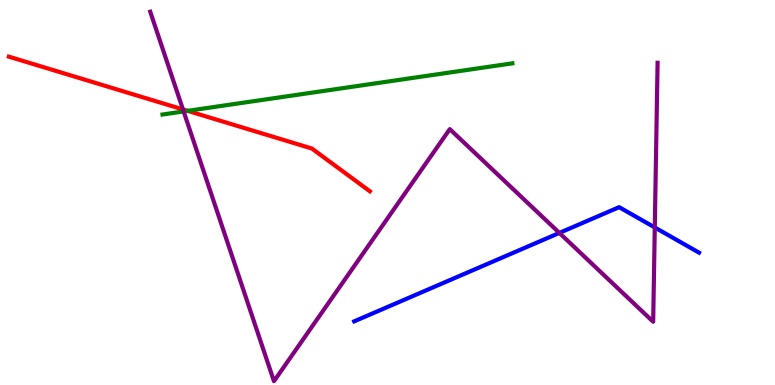[{'lines': ['blue', 'red'], 'intersections': []}, {'lines': ['green', 'red'], 'intersections': [{'x': 2.42, 'y': 7.12}]}, {'lines': ['purple', 'red'], 'intersections': [{'x': 2.36, 'y': 7.16}]}, {'lines': ['blue', 'green'], 'intersections': []}, {'lines': ['blue', 'purple'], 'intersections': [{'x': 7.22, 'y': 3.95}, {'x': 8.45, 'y': 4.09}]}, {'lines': ['green', 'purple'], 'intersections': [{'x': 2.37, 'y': 7.11}]}]